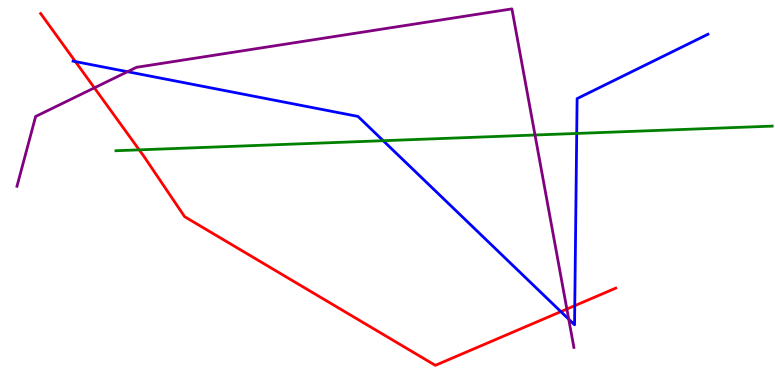[{'lines': ['blue', 'red'], 'intersections': [{'x': 0.973, 'y': 8.4}, {'x': 7.24, 'y': 1.91}, {'x': 7.42, 'y': 2.06}]}, {'lines': ['green', 'red'], 'intersections': [{'x': 1.8, 'y': 6.11}]}, {'lines': ['purple', 'red'], 'intersections': [{'x': 1.22, 'y': 7.72}, {'x': 7.31, 'y': 1.97}]}, {'lines': ['blue', 'green'], 'intersections': [{'x': 4.94, 'y': 6.35}, {'x': 7.44, 'y': 6.53}]}, {'lines': ['blue', 'purple'], 'intersections': [{'x': 1.65, 'y': 8.14}, {'x': 7.34, 'y': 1.71}]}, {'lines': ['green', 'purple'], 'intersections': [{'x': 6.9, 'y': 6.49}]}]